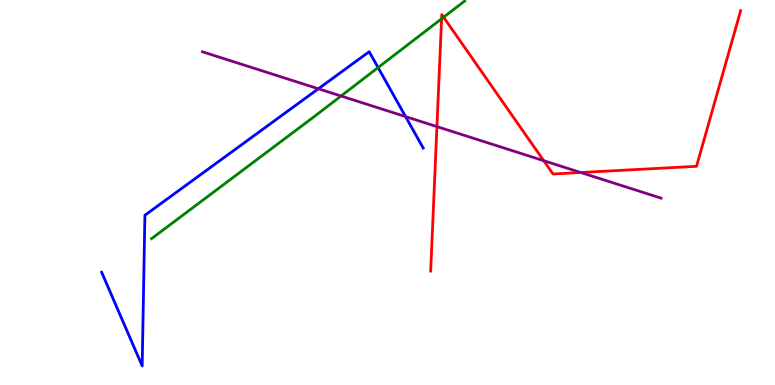[{'lines': ['blue', 'red'], 'intersections': []}, {'lines': ['green', 'red'], 'intersections': [{'x': 5.7, 'y': 9.51}, {'x': 5.72, 'y': 9.55}]}, {'lines': ['purple', 'red'], 'intersections': [{'x': 5.64, 'y': 6.71}, {'x': 7.02, 'y': 5.83}, {'x': 7.49, 'y': 5.52}]}, {'lines': ['blue', 'green'], 'intersections': [{'x': 4.88, 'y': 8.25}]}, {'lines': ['blue', 'purple'], 'intersections': [{'x': 4.11, 'y': 7.69}, {'x': 5.23, 'y': 6.97}]}, {'lines': ['green', 'purple'], 'intersections': [{'x': 4.4, 'y': 7.51}]}]